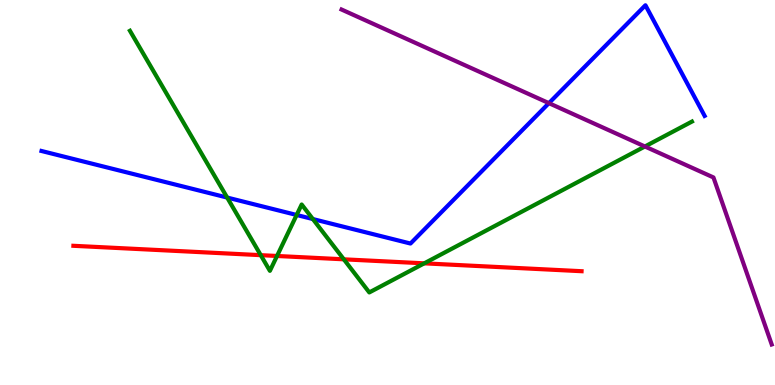[{'lines': ['blue', 'red'], 'intersections': []}, {'lines': ['green', 'red'], 'intersections': [{'x': 3.36, 'y': 3.37}, {'x': 3.57, 'y': 3.35}, {'x': 4.44, 'y': 3.26}, {'x': 5.47, 'y': 3.16}]}, {'lines': ['purple', 'red'], 'intersections': []}, {'lines': ['blue', 'green'], 'intersections': [{'x': 2.93, 'y': 4.87}, {'x': 3.83, 'y': 4.42}, {'x': 4.04, 'y': 4.31}]}, {'lines': ['blue', 'purple'], 'intersections': [{'x': 7.08, 'y': 7.32}]}, {'lines': ['green', 'purple'], 'intersections': [{'x': 8.32, 'y': 6.2}]}]